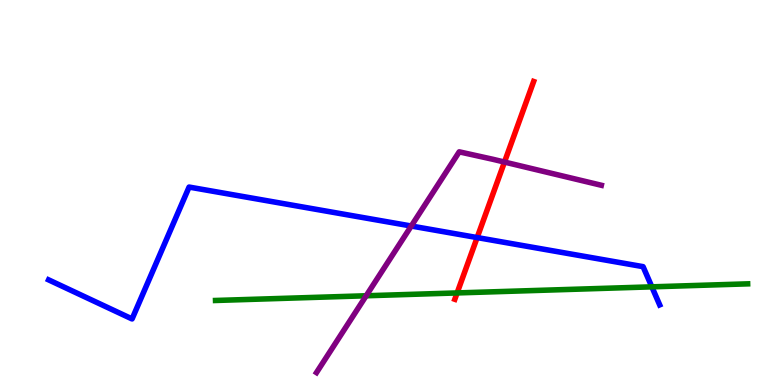[{'lines': ['blue', 'red'], 'intersections': [{'x': 6.16, 'y': 3.83}]}, {'lines': ['green', 'red'], 'intersections': [{'x': 5.9, 'y': 2.39}]}, {'lines': ['purple', 'red'], 'intersections': [{'x': 6.51, 'y': 5.79}]}, {'lines': ['blue', 'green'], 'intersections': [{'x': 8.41, 'y': 2.55}]}, {'lines': ['blue', 'purple'], 'intersections': [{'x': 5.31, 'y': 4.13}]}, {'lines': ['green', 'purple'], 'intersections': [{'x': 4.72, 'y': 2.32}]}]